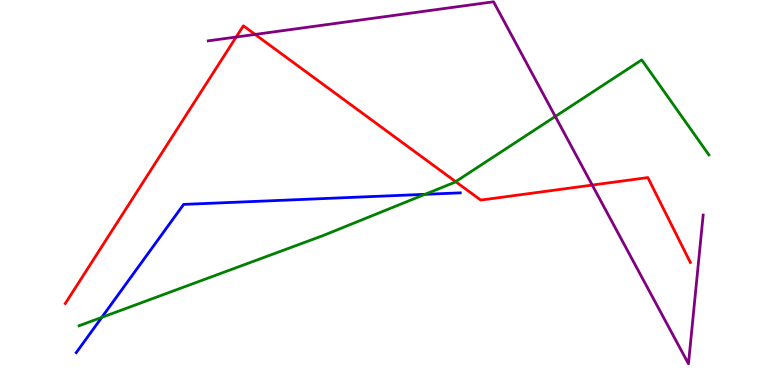[{'lines': ['blue', 'red'], 'intersections': []}, {'lines': ['green', 'red'], 'intersections': [{'x': 5.88, 'y': 5.28}]}, {'lines': ['purple', 'red'], 'intersections': [{'x': 3.05, 'y': 9.04}, {'x': 3.29, 'y': 9.11}, {'x': 7.64, 'y': 5.19}]}, {'lines': ['blue', 'green'], 'intersections': [{'x': 1.31, 'y': 1.76}, {'x': 5.48, 'y': 4.95}]}, {'lines': ['blue', 'purple'], 'intersections': []}, {'lines': ['green', 'purple'], 'intersections': [{'x': 7.17, 'y': 6.97}]}]